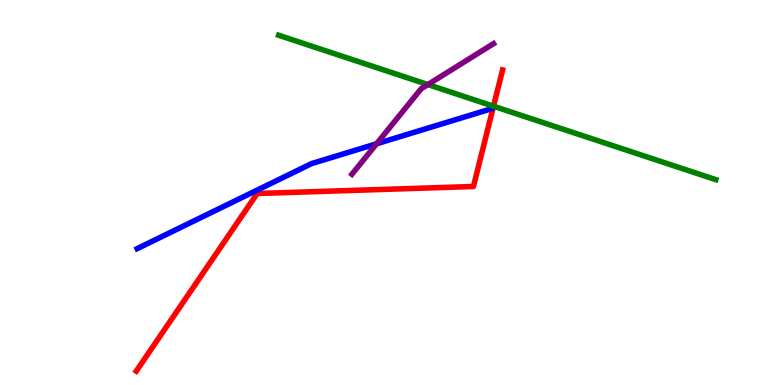[{'lines': ['blue', 'red'], 'intersections': []}, {'lines': ['green', 'red'], 'intersections': [{'x': 6.37, 'y': 7.24}]}, {'lines': ['purple', 'red'], 'intersections': []}, {'lines': ['blue', 'green'], 'intersections': []}, {'lines': ['blue', 'purple'], 'intersections': [{'x': 4.86, 'y': 6.27}]}, {'lines': ['green', 'purple'], 'intersections': [{'x': 5.52, 'y': 7.8}]}]